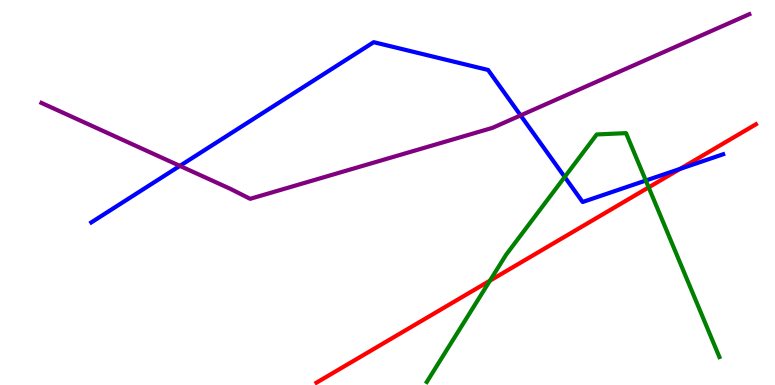[{'lines': ['blue', 'red'], 'intersections': [{'x': 8.78, 'y': 5.61}]}, {'lines': ['green', 'red'], 'intersections': [{'x': 6.32, 'y': 2.71}, {'x': 8.37, 'y': 5.13}]}, {'lines': ['purple', 'red'], 'intersections': []}, {'lines': ['blue', 'green'], 'intersections': [{'x': 7.29, 'y': 5.4}, {'x': 8.33, 'y': 5.31}]}, {'lines': ['blue', 'purple'], 'intersections': [{'x': 2.32, 'y': 5.69}, {'x': 6.72, 'y': 7.0}]}, {'lines': ['green', 'purple'], 'intersections': []}]